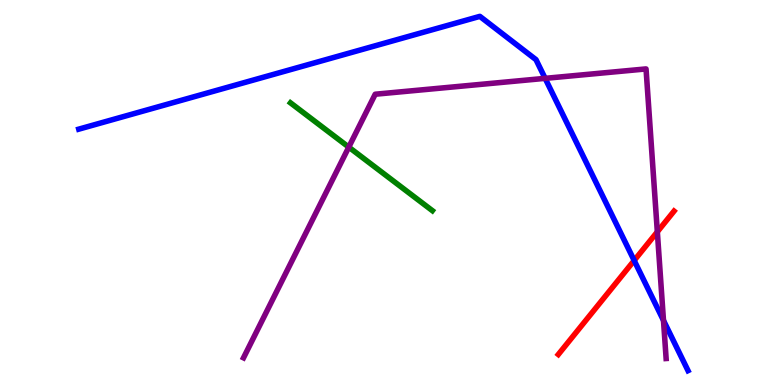[{'lines': ['blue', 'red'], 'intersections': [{'x': 8.18, 'y': 3.23}]}, {'lines': ['green', 'red'], 'intersections': []}, {'lines': ['purple', 'red'], 'intersections': [{'x': 8.48, 'y': 3.98}]}, {'lines': ['blue', 'green'], 'intersections': []}, {'lines': ['blue', 'purple'], 'intersections': [{'x': 7.03, 'y': 7.96}, {'x': 8.56, 'y': 1.68}]}, {'lines': ['green', 'purple'], 'intersections': [{'x': 4.5, 'y': 6.18}]}]